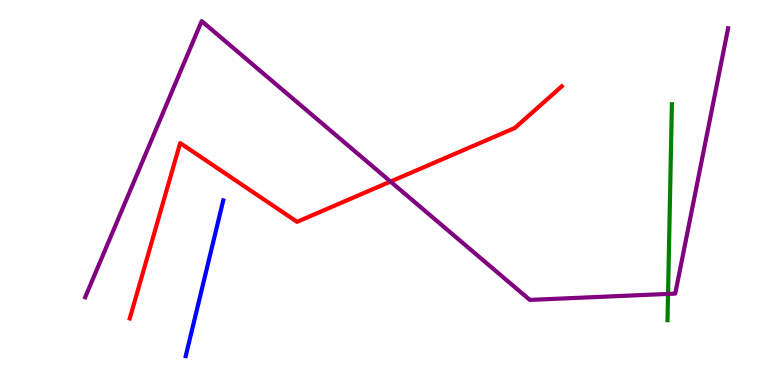[{'lines': ['blue', 'red'], 'intersections': []}, {'lines': ['green', 'red'], 'intersections': []}, {'lines': ['purple', 'red'], 'intersections': [{'x': 5.04, 'y': 5.28}]}, {'lines': ['blue', 'green'], 'intersections': []}, {'lines': ['blue', 'purple'], 'intersections': []}, {'lines': ['green', 'purple'], 'intersections': [{'x': 8.62, 'y': 2.37}]}]